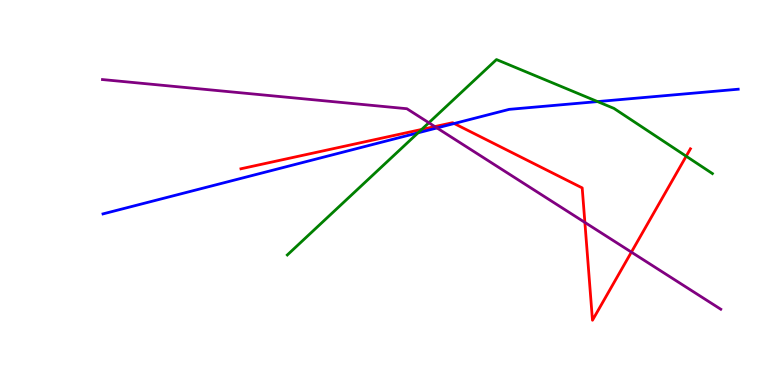[{'lines': ['blue', 'red'], 'intersections': [{'x': 5.86, 'y': 6.79}]}, {'lines': ['green', 'red'], 'intersections': [{'x': 5.44, 'y': 6.64}, {'x': 8.85, 'y': 5.94}]}, {'lines': ['purple', 'red'], 'intersections': [{'x': 5.61, 'y': 6.71}, {'x': 7.55, 'y': 4.22}, {'x': 8.15, 'y': 3.45}]}, {'lines': ['blue', 'green'], 'intersections': [{'x': 5.39, 'y': 6.55}, {'x': 7.71, 'y': 7.36}]}, {'lines': ['blue', 'purple'], 'intersections': [{'x': 5.64, 'y': 6.68}]}, {'lines': ['green', 'purple'], 'intersections': [{'x': 5.53, 'y': 6.81}]}]